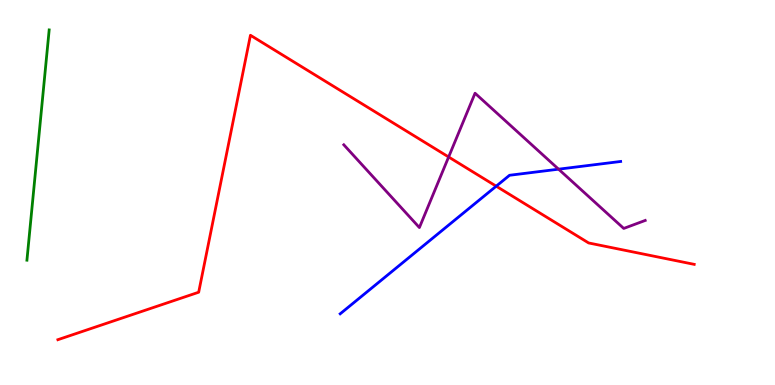[{'lines': ['blue', 'red'], 'intersections': [{'x': 6.4, 'y': 5.16}]}, {'lines': ['green', 'red'], 'intersections': []}, {'lines': ['purple', 'red'], 'intersections': [{'x': 5.79, 'y': 5.92}]}, {'lines': ['blue', 'green'], 'intersections': []}, {'lines': ['blue', 'purple'], 'intersections': [{'x': 7.21, 'y': 5.61}]}, {'lines': ['green', 'purple'], 'intersections': []}]